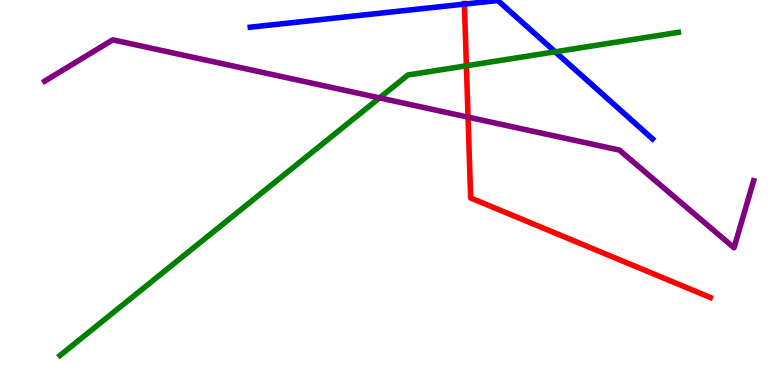[{'lines': ['blue', 'red'], 'intersections': [{'x': 5.99, 'y': 9.89}]}, {'lines': ['green', 'red'], 'intersections': [{'x': 6.02, 'y': 8.29}]}, {'lines': ['purple', 'red'], 'intersections': [{'x': 6.04, 'y': 6.96}]}, {'lines': ['blue', 'green'], 'intersections': [{'x': 7.16, 'y': 8.65}]}, {'lines': ['blue', 'purple'], 'intersections': []}, {'lines': ['green', 'purple'], 'intersections': [{'x': 4.9, 'y': 7.46}]}]